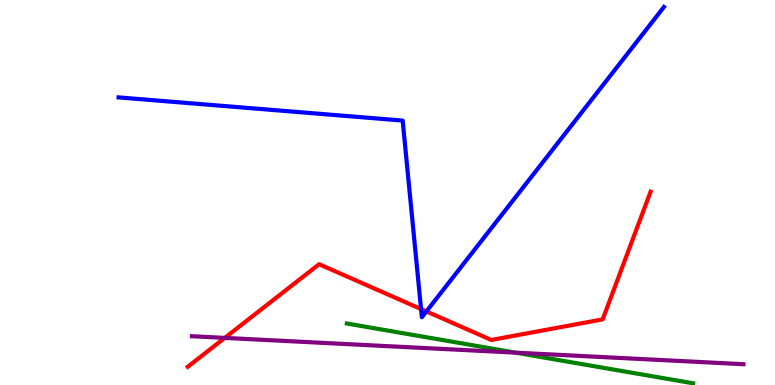[{'lines': ['blue', 'red'], 'intersections': [{'x': 5.43, 'y': 1.97}, {'x': 5.5, 'y': 1.91}]}, {'lines': ['green', 'red'], 'intersections': []}, {'lines': ['purple', 'red'], 'intersections': [{'x': 2.9, 'y': 1.22}]}, {'lines': ['blue', 'green'], 'intersections': []}, {'lines': ['blue', 'purple'], 'intersections': []}, {'lines': ['green', 'purple'], 'intersections': [{'x': 6.65, 'y': 0.84}]}]